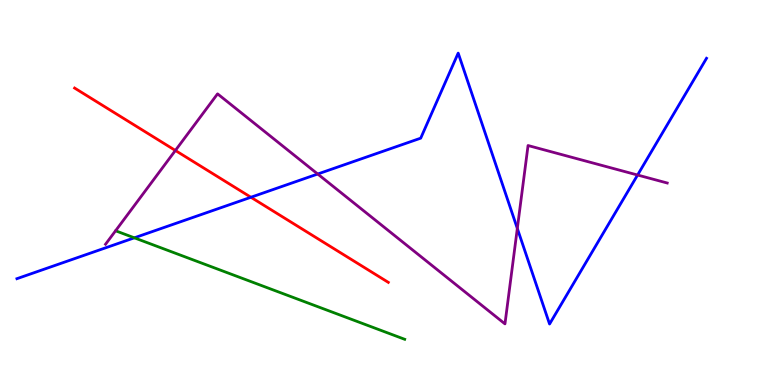[{'lines': ['blue', 'red'], 'intersections': [{'x': 3.24, 'y': 4.88}]}, {'lines': ['green', 'red'], 'intersections': []}, {'lines': ['purple', 'red'], 'intersections': [{'x': 2.26, 'y': 6.09}]}, {'lines': ['blue', 'green'], 'intersections': [{'x': 1.73, 'y': 3.82}]}, {'lines': ['blue', 'purple'], 'intersections': [{'x': 4.1, 'y': 5.48}, {'x': 6.68, 'y': 4.07}, {'x': 8.23, 'y': 5.45}]}, {'lines': ['green', 'purple'], 'intersections': []}]